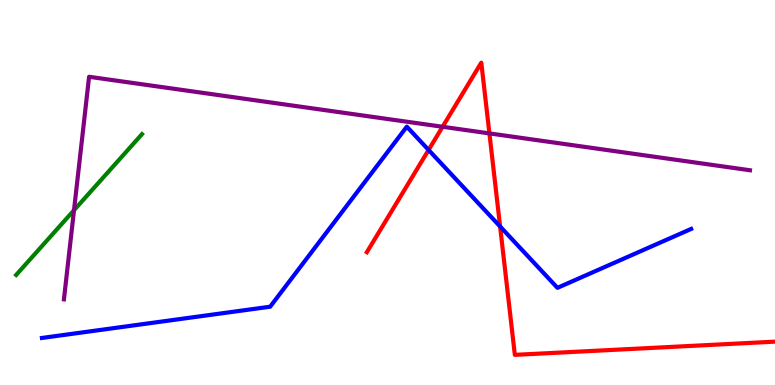[{'lines': ['blue', 'red'], 'intersections': [{'x': 5.53, 'y': 6.1}, {'x': 6.45, 'y': 4.12}]}, {'lines': ['green', 'red'], 'intersections': []}, {'lines': ['purple', 'red'], 'intersections': [{'x': 5.71, 'y': 6.71}, {'x': 6.32, 'y': 6.54}]}, {'lines': ['blue', 'green'], 'intersections': []}, {'lines': ['blue', 'purple'], 'intersections': []}, {'lines': ['green', 'purple'], 'intersections': [{'x': 0.955, 'y': 4.54}]}]